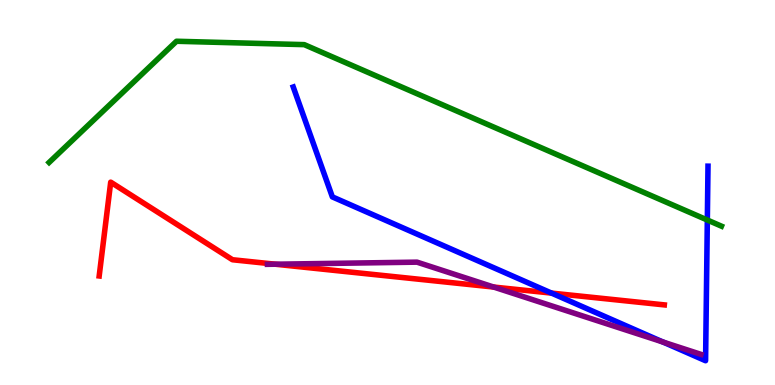[{'lines': ['blue', 'red'], 'intersections': [{'x': 7.12, 'y': 2.39}]}, {'lines': ['green', 'red'], 'intersections': []}, {'lines': ['purple', 'red'], 'intersections': [{'x': 3.55, 'y': 3.14}, {'x': 6.37, 'y': 2.54}]}, {'lines': ['blue', 'green'], 'intersections': [{'x': 9.13, 'y': 4.29}]}, {'lines': ['blue', 'purple'], 'intersections': [{'x': 8.56, 'y': 1.12}]}, {'lines': ['green', 'purple'], 'intersections': []}]